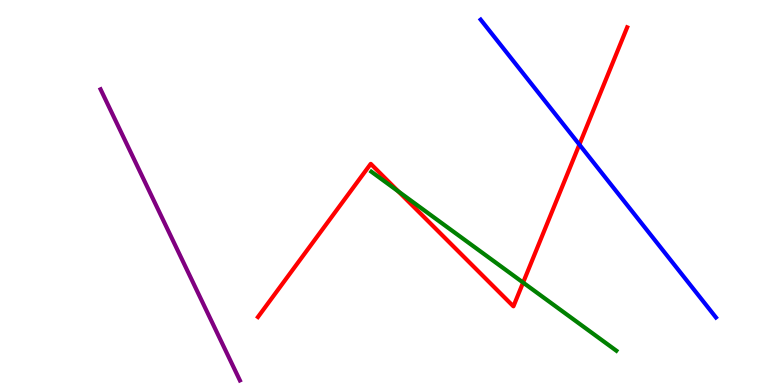[{'lines': ['blue', 'red'], 'intersections': [{'x': 7.48, 'y': 6.24}]}, {'lines': ['green', 'red'], 'intersections': [{'x': 5.14, 'y': 5.03}, {'x': 6.75, 'y': 2.66}]}, {'lines': ['purple', 'red'], 'intersections': []}, {'lines': ['blue', 'green'], 'intersections': []}, {'lines': ['blue', 'purple'], 'intersections': []}, {'lines': ['green', 'purple'], 'intersections': []}]